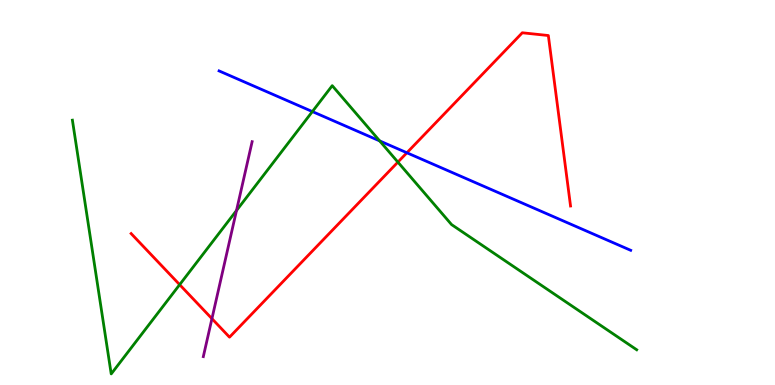[{'lines': ['blue', 'red'], 'intersections': [{'x': 5.25, 'y': 6.03}]}, {'lines': ['green', 'red'], 'intersections': [{'x': 2.32, 'y': 2.61}, {'x': 5.13, 'y': 5.79}]}, {'lines': ['purple', 'red'], 'intersections': [{'x': 2.73, 'y': 1.72}]}, {'lines': ['blue', 'green'], 'intersections': [{'x': 4.03, 'y': 7.1}, {'x': 4.9, 'y': 6.34}]}, {'lines': ['blue', 'purple'], 'intersections': []}, {'lines': ['green', 'purple'], 'intersections': [{'x': 3.05, 'y': 4.53}]}]